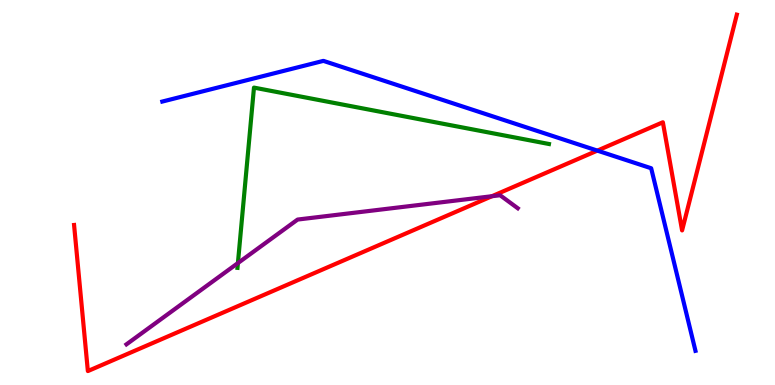[{'lines': ['blue', 'red'], 'intersections': [{'x': 7.71, 'y': 6.09}]}, {'lines': ['green', 'red'], 'intersections': []}, {'lines': ['purple', 'red'], 'intersections': [{'x': 6.35, 'y': 4.9}]}, {'lines': ['blue', 'green'], 'intersections': []}, {'lines': ['blue', 'purple'], 'intersections': []}, {'lines': ['green', 'purple'], 'intersections': [{'x': 3.07, 'y': 3.17}]}]